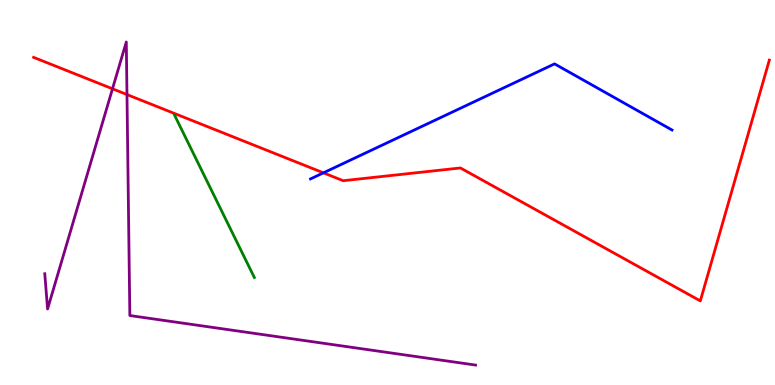[{'lines': ['blue', 'red'], 'intersections': [{'x': 4.17, 'y': 5.51}]}, {'lines': ['green', 'red'], 'intersections': []}, {'lines': ['purple', 'red'], 'intersections': [{'x': 1.45, 'y': 7.69}, {'x': 1.64, 'y': 7.54}]}, {'lines': ['blue', 'green'], 'intersections': []}, {'lines': ['blue', 'purple'], 'intersections': []}, {'lines': ['green', 'purple'], 'intersections': []}]